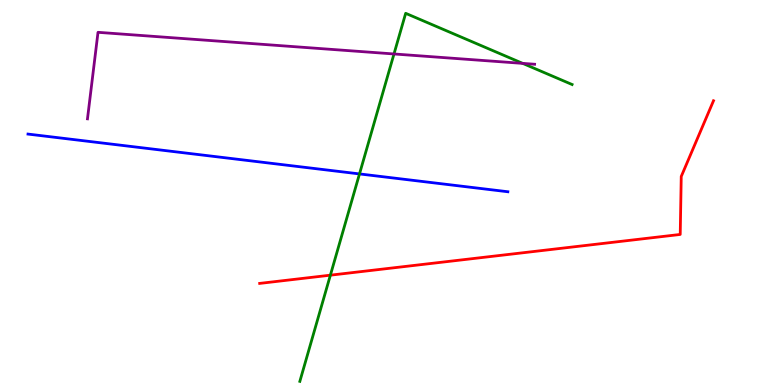[{'lines': ['blue', 'red'], 'intersections': []}, {'lines': ['green', 'red'], 'intersections': [{'x': 4.26, 'y': 2.85}]}, {'lines': ['purple', 'red'], 'intersections': []}, {'lines': ['blue', 'green'], 'intersections': [{'x': 4.64, 'y': 5.48}]}, {'lines': ['blue', 'purple'], 'intersections': []}, {'lines': ['green', 'purple'], 'intersections': [{'x': 5.08, 'y': 8.6}, {'x': 6.74, 'y': 8.35}]}]